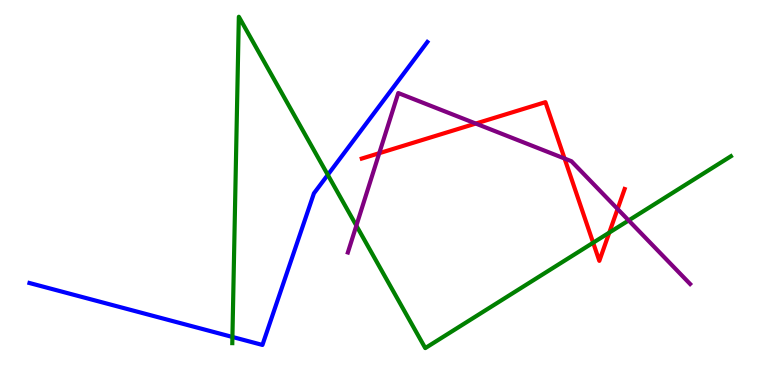[{'lines': ['blue', 'red'], 'intersections': []}, {'lines': ['green', 'red'], 'intersections': [{'x': 7.65, 'y': 3.7}, {'x': 7.86, 'y': 3.96}]}, {'lines': ['purple', 'red'], 'intersections': [{'x': 4.89, 'y': 6.02}, {'x': 6.14, 'y': 6.79}, {'x': 7.28, 'y': 5.88}, {'x': 7.97, 'y': 4.57}]}, {'lines': ['blue', 'green'], 'intersections': [{'x': 3.0, 'y': 1.25}, {'x': 4.23, 'y': 5.46}]}, {'lines': ['blue', 'purple'], 'intersections': []}, {'lines': ['green', 'purple'], 'intersections': [{'x': 4.6, 'y': 4.14}, {'x': 8.11, 'y': 4.27}]}]